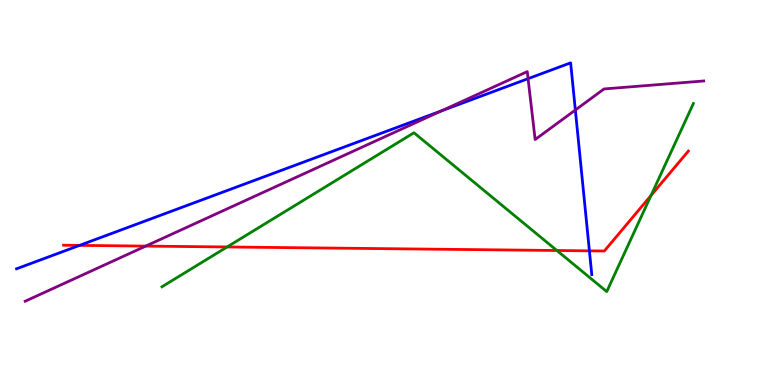[{'lines': ['blue', 'red'], 'intersections': [{'x': 1.03, 'y': 3.63}, {'x': 7.61, 'y': 3.48}]}, {'lines': ['green', 'red'], 'intersections': [{'x': 2.93, 'y': 3.59}, {'x': 7.19, 'y': 3.49}, {'x': 8.4, 'y': 4.92}]}, {'lines': ['purple', 'red'], 'intersections': [{'x': 1.88, 'y': 3.61}]}, {'lines': ['blue', 'green'], 'intersections': []}, {'lines': ['blue', 'purple'], 'intersections': [{'x': 5.7, 'y': 7.12}, {'x': 6.81, 'y': 7.96}, {'x': 7.42, 'y': 7.14}]}, {'lines': ['green', 'purple'], 'intersections': []}]